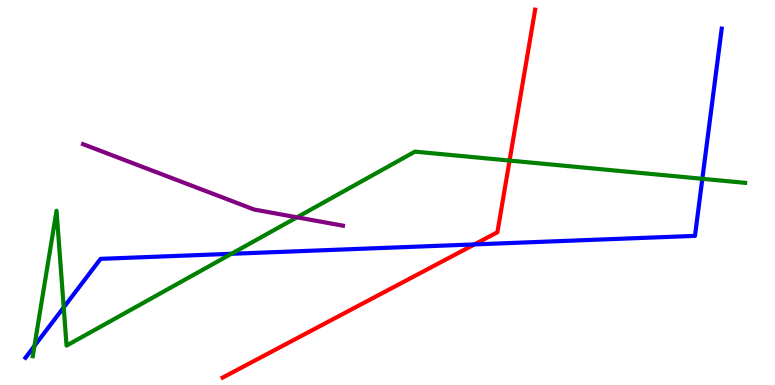[{'lines': ['blue', 'red'], 'intersections': [{'x': 6.12, 'y': 3.65}]}, {'lines': ['green', 'red'], 'intersections': [{'x': 6.58, 'y': 5.83}]}, {'lines': ['purple', 'red'], 'intersections': []}, {'lines': ['blue', 'green'], 'intersections': [{'x': 0.444, 'y': 1.01}, {'x': 0.822, 'y': 2.02}, {'x': 2.99, 'y': 3.41}, {'x': 9.06, 'y': 5.36}]}, {'lines': ['blue', 'purple'], 'intersections': []}, {'lines': ['green', 'purple'], 'intersections': [{'x': 3.83, 'y': 4.36}]}]